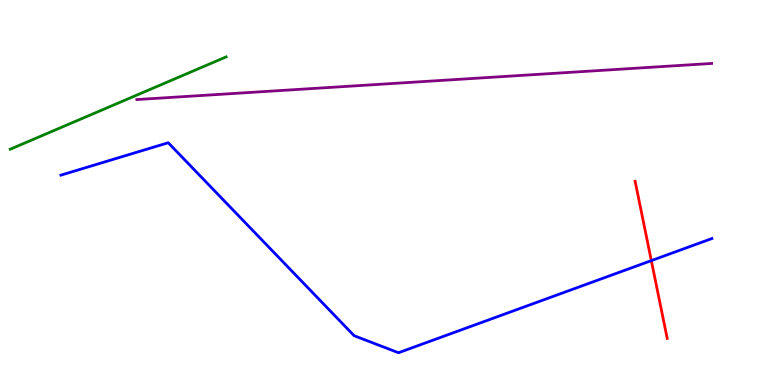[{'lines': ['blue', 'red'], 'intersections': [{'x': 8.4, 'y': 3.23}]}, {'lines': ['green', 'red'], 'intersections': []}, {'lines': ['purple', 'red'], 'intersections': []}, {'lines': ['blue', 'green'], 'intersections': []}, {'lines': ['blue', 'purple'], 'intersections': []}, {'lines': ['green', 'purple'], 'intersections': []}]